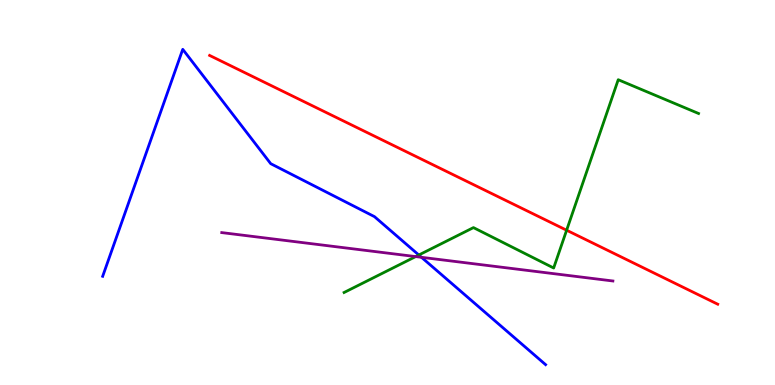[{'lines': ['blue', 'red'], 'intersections': []}, {'lines': ['green', 'red'], 'intersections': [{'x': 7.31, 'y': 4.02}]}, {'lines': ['purple', 'red'], 'intersections': []}, {'lines': ['blue', 'green'], 'intersections': [{'x': 5.4, 'y': 3.38}]}, {'lines': ['blue', 'purple'], 'intersections': [{'x': 5.44, 'y': 3.32}]}, {'lines': ['green', 'purple'], 'intersections': [{'x': 5.36, 'y': 3.34}]}]